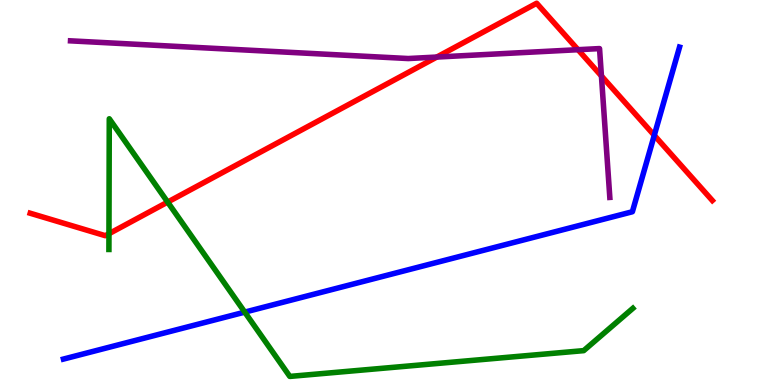[{'lines': ['blue', 'red'], 'intersections': [{'x': 8.44, 'y': 6.49}]}, {'lines': ['green', 'red'], 'intersections': [{'x': 1.41, 'y': 3.93}, {'x': 2.16, 'y': 4.75}]}, {'lines': ['purple', 'red'], 'intersections': [{'x': 5.64, 'y': 8.52}, {'x': 7.46, 'y': 8.71}, {'x': 7.76, 'y': 8.03}]}, {'lines': ['blue', 'green'], 'intersections': [{'x': 3.16, 'y': 1.89}]}, {'lines': ['blue', 'purple'], 'intersections': []}, {'lines': ['green', 'purple'], 'intersections': []}]